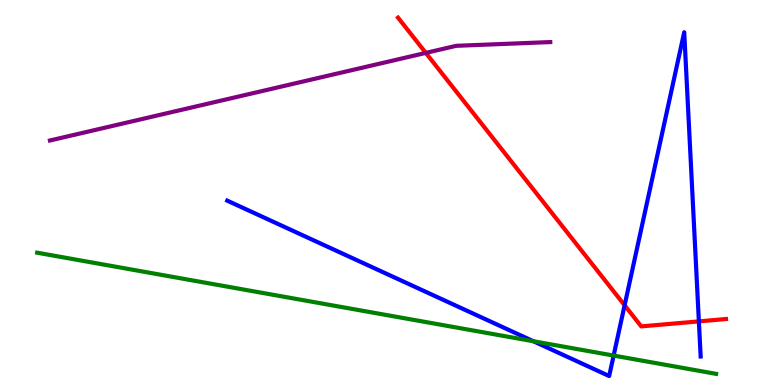[{'lines': ['blue', 'red'], 'intersections': [{'x': 8.06, 'y': 2.07}, {'x': 9.02, 'y': 1.65}]}, {'lines': ['green', 'red'], 'intersections': []}, {'lines': ['purple', 'red'], 'intersections': [{'x': 5.49, 'y': 8.63}]}, {'lines': ['blue', 'green'], 'intersections': [{'x': 6.88, 'y': 1.14}, {'x': 7.92, 'y': 0.764}]}, {'lines': ['blue', 'purple'], 'intersections': []}, {'lines': ['green', 'purple'], 'intersections': []}]